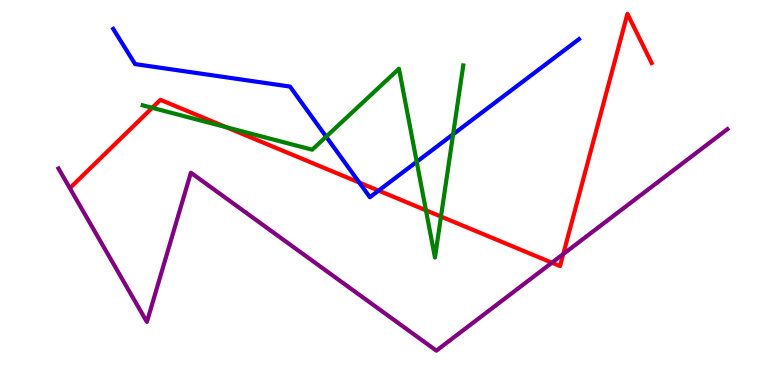[{'lines': ['blue', 'red'], 'intersections': [{'x': 4.64, 'y': 5.26}, {'x': 4.89, 'y': 5.05}]}, {'lines': ['green', 'red'], 'intersections': [{'x': 1.96, 'y': 7.2}, {'x': 2.92, 'y': 6.7}, {'x': 5.5, 'y': 4.54}, {'x': 5.69, 'y': 4.37}]}, {'lines': ['purple', 'red'], 'intersections': [{'x': 7.12, 'y': 3.18}, {'x': 7.27, 'y': 3.4}]}, {'lines': ['blue', 'green'], 'intersections': [{'x': 4.21, 'y': 6.45}, {'x': 5.38, 'y': 5.8}, {'x': 5.85, 'y': 6.51}]}, {'lines': ['blue', 'purple'], 'intersections': []}, {'lines': ['green', 'purple'], 'intersections': []}]